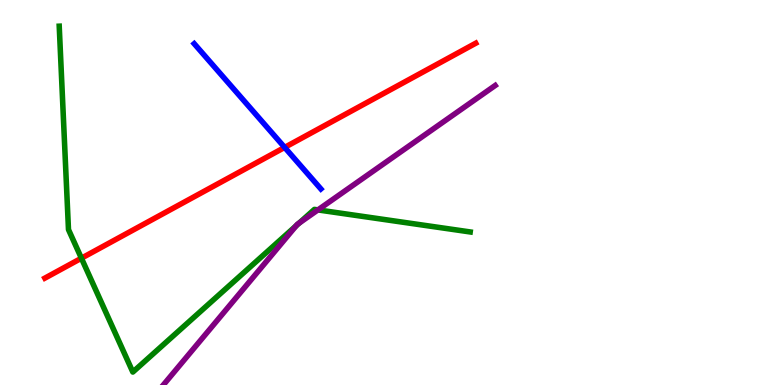[{'lines': ['blue', 'red'], 'intersections': [{'x': 3.67, 'y': 6.17}]}, {'lines': ['green', 'red'], 'intersections': [{'x': 1.05, 'y': 3.29}]}, {'lines': ['purple', 'red'], 'intersections': []}, {'lines': ['blue', 'green'], 'intersections': []}, {'lines': ['blue', 'purple'], 'intersections': []}, {'lines': ['green', 'purple'], 'intersections': [{'x': 3.82, 'y': 4.14}, {'x': 3.86, 'y': 4.2}, {'x': 4.1, 'y': 4.55}]}]